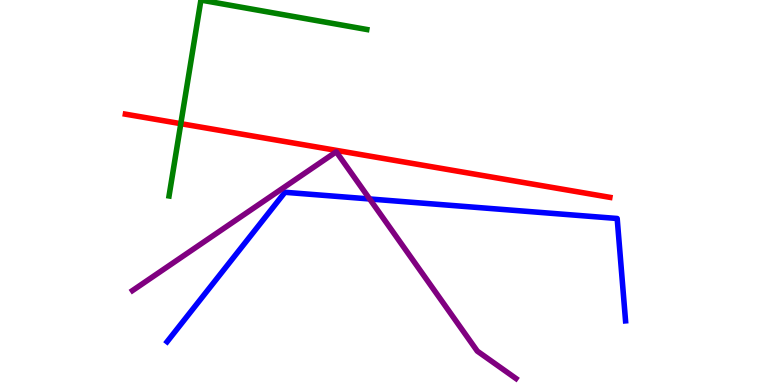[{'lines': ['blue', 'red'], 'intersections': []}, {'lines': ['green', 'red'], 'intersections': [{'x': 2.33, 'y': 6.79}]}, {'lines': ['purple', 'red'], 'intersections': []}, {'lines': ['blue', 'green'], 'intersections': []}, {'lines': ['blue', 'purple'], 'intersections': [{'x': 4.77, 'y': 4.83}]}, {'lines': ['green', 'purple'], 'intersections': []}]